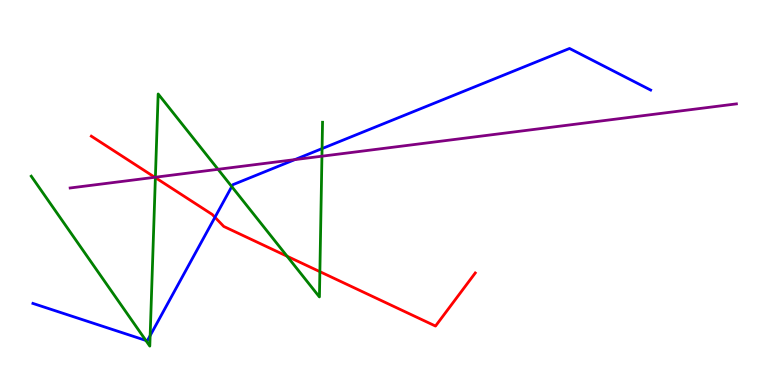[{'lines': ['blue', 'red'], 'intersections': [{'x': 2.77, 'y': 4.36}]}, {'lines': ['green', 'red'], 'intersections': [{'x': 2.0, 'y': 5.39}, {'x': 3.7, 'y': 3.34}, {'x': 4.13, 'y': 2.94}]}, {'lines': ['purple', 'red'], 'intersections': [{'x': 2.0, 'y': 5.4}]}, {'lines': ['blue', 'green'], 'intersections': [{'x': 1.88, 'y': 1.16}, {'x': 1.94, 'y': 1.28}, {'x': 2.99, 'y': 5.15}, {'x': 4.16, 'y': 6.14}]}, {'lines': ['blue', 'purple'], 'intersections': [{'x': 3.8, 'y': 5.85}]}, {'lines': ['green', 'purple'], 'intersections': [{'x': 2.01, 'y': 5.4}, {'x': 2.81, 'y': 5.6}, {'x': 4.15, 'y': 5.94}]}]